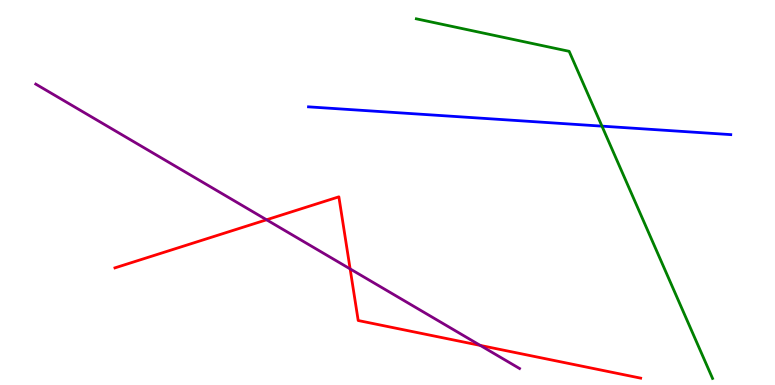[{'lines': ['blue', 'red'], 'intersections': []}, {'lines': ['green', 'red'], 'intersections': []}, {'lines': ['purple', 'red'], 'intersections': [{'x': 3.44, 'y': 4.29}, {'x': 4.52, 'y': 3.02}, {'x': 6.2, 'y': 1.03}]}, {'lines': ['blue', 'green'], 'intersections': [{'x': 7.77, 'y': 6.72}]}, {'lines': ['blue', 'purple'], 'intersections': []}, {'lines': ['green', 'purple'], 'intersections': []}]